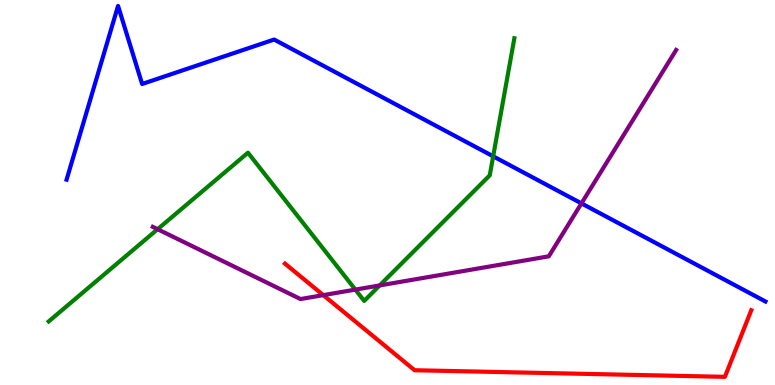[{'lines': ['blue', 'red'], 'intersections': []}, {'lines': ['green', 'red'], 'intersections': []}, {'lines': ['purple', 'red'], 'intersections': [{'x': 4.17, 'y': 2.33}]}, {'lines': ['blue', 'green'], 'intersections': [{'x': 6.36, 'y': 5.94}]}, {'lines': ['blue', 'purple'], 'intersections': [{'x': 7.5, 'y': 4.72}]}, {'lines': ['green', 'purple'], 'intersections': [{'x': 2.03, 'y': 4.05}, {'x': 4.59, 'y': 2.48}, {'x': 4.9, 'y': 2.59}]}]